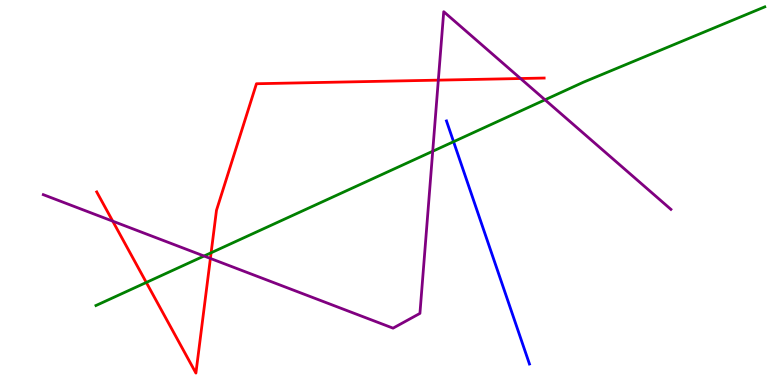[{'lines': ['blue', 'red'], 'intersections': []}, {'lines': ['green', 'red'], 'intersections': [{'x': 1.89, 'y': 2.66}, {'x': 2.72, 'y': 3.43}]}, {'lines': ['purple', 'red'], 'intersections': [{'x': 1.45, 'y': 4.26}, {'x': 2.71, 'y': 3.29}, {'x': 5.66, 'y': 7.92}, {'x': 6.72, 'y': 7.96}]}, {'lines': ['blue', 'green'], 'intersections': [{'x': 5.85, 'y': 6.32}]}, {'lines': ['blue', 'purple'], 'intersections': []}, {'lines': ['green', 'purple'], 'intersections': [{'x': 2.63, 'y': 3.35}, {'x': 5.58, 'y': 6.07}, {'x': 7.03, 'y': 7.41}]}]